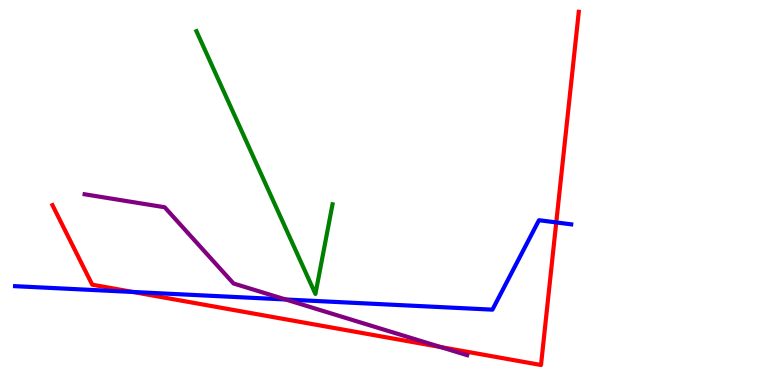[{'lines': ['blue', 'red'], 'intersections': [{'x': 1.71, 'y': 2.42}, {'x': 7.18, 'y': 4.22}]}, {'lines': ['green', 'red'], 'intersections': []}, {'lines': ['purple', 'red'], 'intersections': [{'x': 5.69, 'y': 0.986}]}, {'lines': ['blue', 'green'], 'intersections': []}, {'lines': ['blue', 'purple'], 'intersections': [{'x': 3.69, 'y': 2.22}]}, {'lines': ['green', 'purple'], 'intersections': []}]